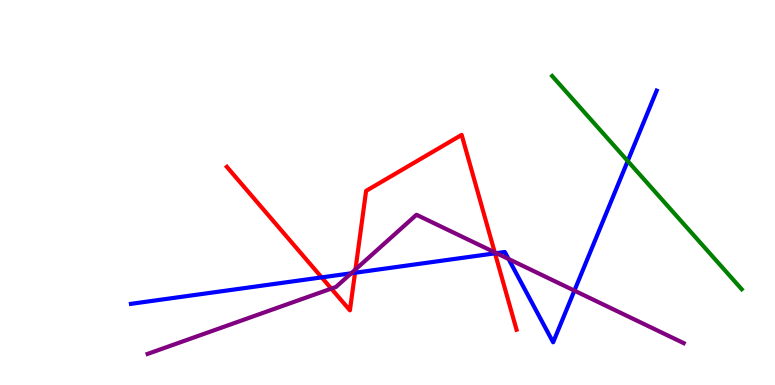[{'lines': ['blue', 'red'], 'intersections': [{'x': 4.15, 'y': 2.8}, {'x': 4.58, 'y': 2.92}, {'x': 6.39, 'y': 3.42}]}, {'lines': ['green', 'red'], 'intersections': []}, {'lines': ['purple', 'red'], 'intersections': [{'x': 4.27, 'y': 2.5}, {'x': 4.59, 'y': 3.0}, {'x': 6.38, 'y': 3.44}]}, {'lines': ['blue', 'green'], 'intersections': [{'x': 8.1, 'y': 5.82}]}, {'lines': ['blue', 'purple'], 'intersections': [{'x': 4.53, 'y': 2.9}, {'x': 6.4, 'y': 3.42}, {'x': 6.56, 'y': 3.27}, {'x': 7.41, 'y': 2.45}]}, {'lines': ['green', 'purple'], 'intersections': []}]